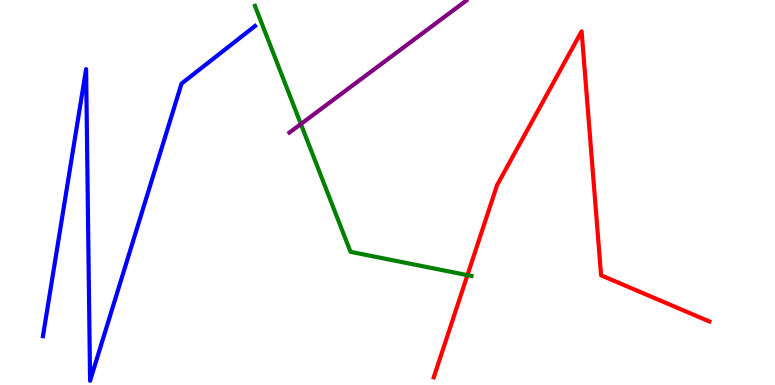[{'lines': ['blue', 'red'], 'intersections': []}, {'lines': ['green', 'red'], 'intersections': [{'x': 6.03, 'y': 2.85}]}, {'lines': ['purple', 'red'], 'intersections': []}, {'lines': ['blue', 'green'], 'intersections': []}, {'lines': ['blue', 'purple'], 'intersections': []}, {'lines': ['green', 'purple'], 'intersections': [{'x': 3.88, 'y': 6.78}]}]